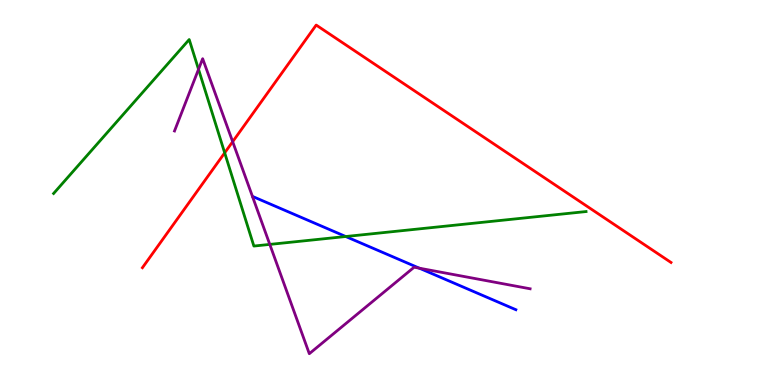[{'lines': ['blue', 'red'], 'intersections': []}, {'lines': ['green', 'red'], 'intersections': [{'x': 2.9, 'y': 6.03}]}, {'lines': ['purple', 'red'], 'intersections': [{'x': 3.0, 'y': 6.32}]}, {'lines': ['blue', 'green'], 'intersections': [{'x': 4.46, 'y': 3.86}]}, {'lines': ['blue', 'purple'], 'intersections': [{'x': 5.41, 'y': 3.03}]}, {'lines': ['green', 'purple'], 'intersections': [{'x': 2.56, 'y': 8.2}, {'x': 3.48, 'y': 3.65}]}]